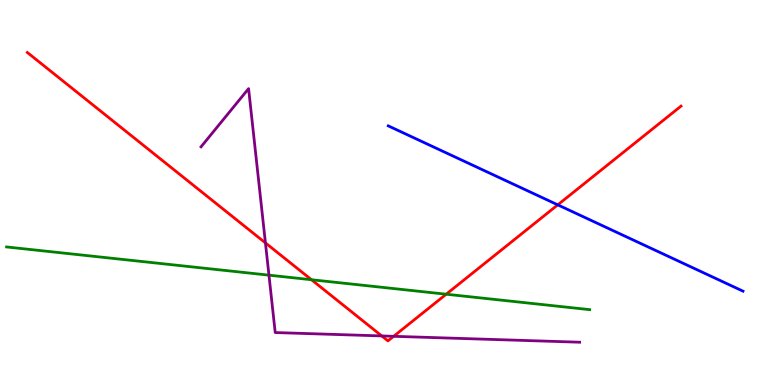[{'lines': ['blue', 'red'], 'intersections': [{'x': 7.2, 'y': 4.68}]}, {'lines': ['green', 'red'], 'intersections': [{'x': 4.02, 'y': 2.73}, {'x': 5.76, 'y': 2.36}]}, {'lines': ['purple', 'red'], 'intersections': [{'x': 3.42, 'y': 3.69}, {'x': 4.93, 'y': 1.27}, {'x': 5.08, 'y': 1.26}]}, {'lines': ['blue', 'green'], 'intersections': []}, {'lines': ['blue', 'purple'], 'intersections': []}, {'lines': ['green', 'purple'], 'intersections': [{'x': 3.47, 'y': 2.85}]}]